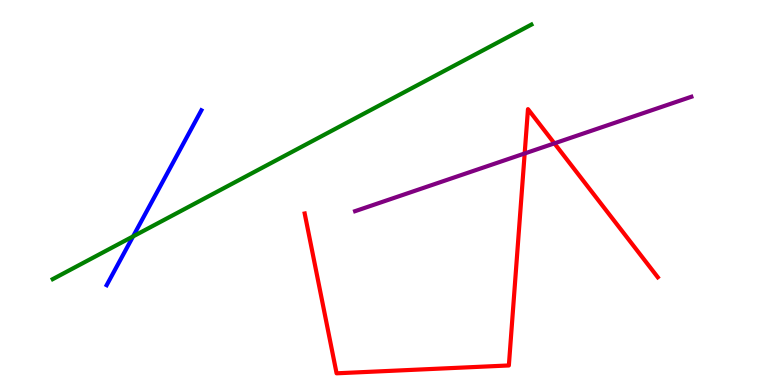[{'lines': ['blue', 'red'], 'intersections': []}, {'lines': ['green', 'red'], 'intersections': []}, {'lines': ['purple', 'red'], 'intersections': [{'x': 6.77, 'y': 6.01}, {'x': 7.15, 'y': 6.28}]}, {'lines': ['blue', 'green'], 'intersections': [{'x': 1.72, 'y': 3.86}]}, {'lines': ['blue', 'purple'], 'intersections': []}, {'lines': ['green', 'purple'], 'intersections': []}]